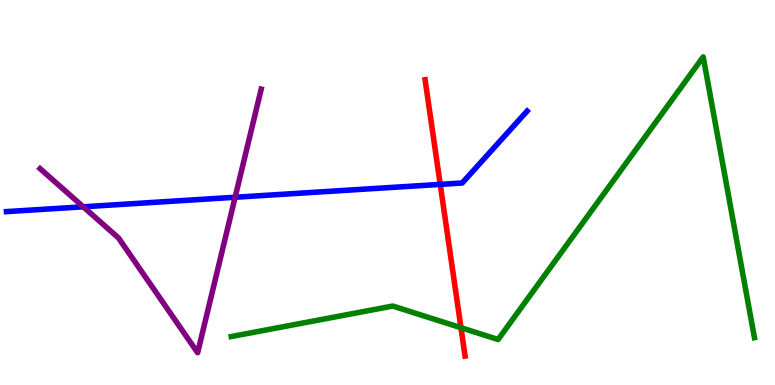[{'lines': ['blue', 'red'], 'intersections': [{'x': 5.68, 'y': 5.21}]}, {'lines': ['green', 'red'], 'intersections': [{'x': 5.95, 'y': 1.49}]}, {'lines': ['purple', 'red'], 'intersections': []}, {'lines': ['blue', 'green'], 'intersections': []}, {'lines': ['blue', 'purple'], 'intersections': [{'x': 1.07, 'y': 4.63}, {'x': 3.03, 'y': 4.88}]}, {'lines': ['green', 'purple'], 'intersections': []}]